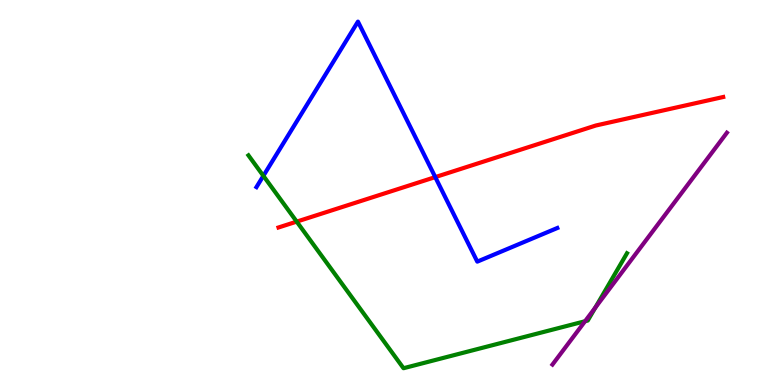[{'lines': ['blue', 'red'], 'intersections': [{'x': 5.62, 'y': 5.4}]}, {'lines': ['green', 'red'], 'intersections': [{'x': 3.83, 'y': 4.24}]}, {'lines': ['purple', 'red'], 'intersections': []}, {'lines': ['blue', 'green'], 'intersections': [{'x': 3.4, 'y': 5.43}]}, {'lines': ['blue', 'purple'], 'intersections': []}, {'lines': ['green', 'purple'], 'intersections': [{'x': 7.55, 'y': 1.66}, {'x': 7.68, 'y': 2.01}]}]